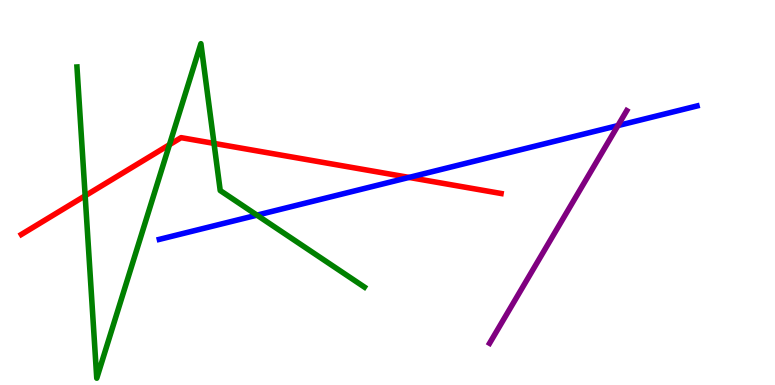[{'lines': ['blue', 'red'], 'intersections': [{'x': 5.28, 'y': 5.39}]}, {'lines': ['green', 'red'], 'intersections': [{'x': 1.1, 'y': 4.91}, {'x': 2.19, 'y': 6.24}, {'x': 2.76, 'y': 6.28}]}, {'lines': ['purple', 'red'], 'intersections': []}, {'lines': ['blue', 'green'], 'intersections': [{'x': 3.32, 'y': 4.41}]}, {'lines': ['blue', 'purple'], 'intersections': [{'x': 7.97, 'y': 6.74}]}, {'lines': ['green', 'purple'], 'intersections': []}]